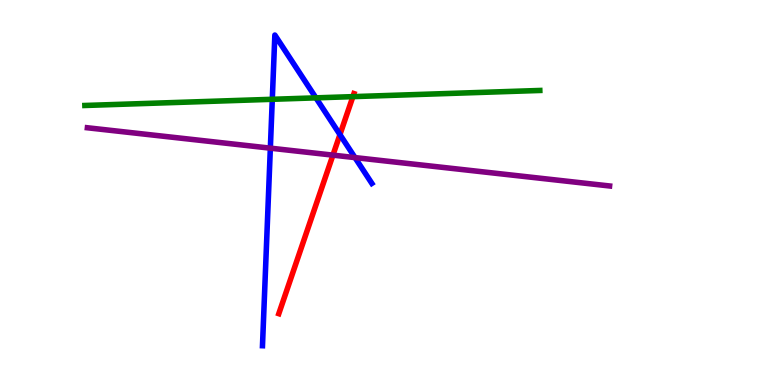[{'lines': ['blue', 'red'], 'intersections': [{'x': 4.39, 'y': 6.5}]}, {'lines': ['green', 'red'], 'intersections': [{'x': 4.55, 'y': 7.49}]}, {'lines': ['purple', 'red'], 'intersections': [{'x': 4.3, 'y': 5.97}]}, {'lines': ['blue', 'green'], 'intersections': [{'x': 3.51, 'y': 7.42}, {'x': 4.08, 'y': 7.46}]}, {'lines': ['blue', 'purple'], 'intersections': [{'x': 3.49, 'y': 6.15}, {'x': 4.58, 'y': 5.91}]}, {'lines': ['green', 'purple'], 'intersections': []}]